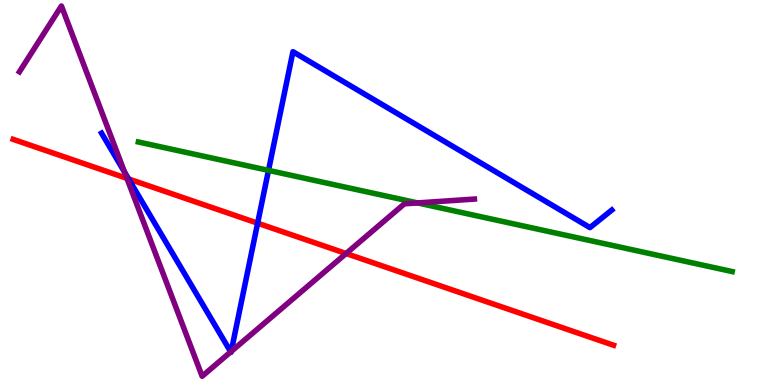[{'lines': ['blue', 'red'], 'intersections': [{'x': 1.66, 'y': 5.35}, {'x': 3.32, 'y': 4.2}]}, {'lines': ['green', 'red'], 'intersections': []}, {'lines': ['purple', 'red'], 'intersections': [{'x': 1.64, 'y': 5.37}, {'x': 4.47, 'y': 3.42}]}, {'lines': ['blue', 'green'], 'intersections': [{'x': 3.46, 'y': 5.57}]}, {'lines': ['blue', 'purple'], 'intersections': [{'x': 1.61, 'y': 5.53}, {'x': 2.98, 'y': 0.86}, {'x': 2.98, 'y': 0.871}]}, {'lines': ['green', 'purple'], 'intersections': [{'x': 5.39, 'y': 4.73}]}]